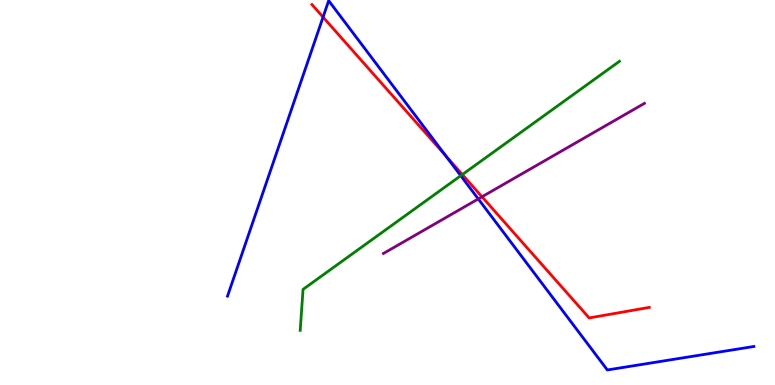[{'lines': ['blue', 'red'], 'intersections': [{'x': 4.17, 'y': 9.56}, {'x': 5.75, 'y': 5.96}]}, {'lines': ['green', 'red'], 'intersections': [{'x': 5.97, 'y': 5.47}]}, {'lines': ['purple', 'red'], 'intersections': [{'x': 6.22, 'y': 4.89}]}, {'lines': ['blue', 'green'], 'intersections': [{'x': 5.95, 'y': 5.44}]}, {'lines': ['blue', 'purple'], 'intersections': [{'x': 6.17, 'y': 4.83}]}, {'lines': ['green', 'purple'], 'intersections': []}]